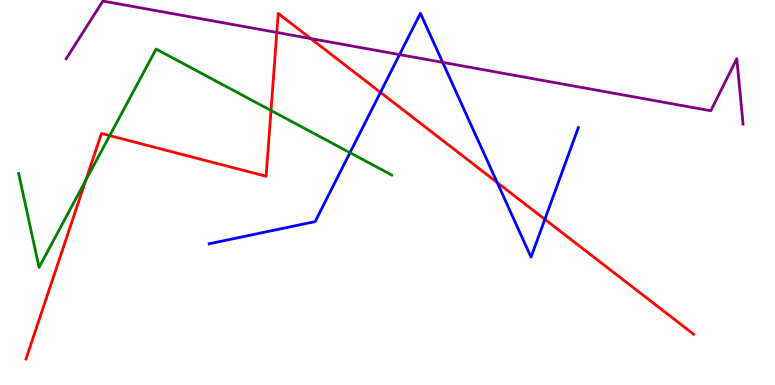[{'lines': ['blue', 'red'], 'intersections': [{'x': 4.91, 'y': 7.6}, {'x': 6.42, 'y': 5.26}, {'x': 7.03, 'y': 4.3}]}, {'lines': ['green', 'red'], 'intersections': [{'x': 1.11, 'y': 5.32}, {'x': 1.42, 'y': 6.48}, {'x': 3.5, 'y': 7.13}]}, {'lines': ['purple', 'red'], 'intersections': [{'x': 3.57, 'y': 9.16}, {'x': 4.01, 'y': 9.0}]}, {'lines': ['blue', 'green'], 'intersections': [{'x': 4.52, 'y': 6.03}]}, {'lines': ['blue', 'purple'], 'intersections': [{'x': 5.16, 'y': 8.58}, {'x': 5.71, 'y': 8.38}]}, {'lines': ['green', 'purple'], 'intersections': []}]